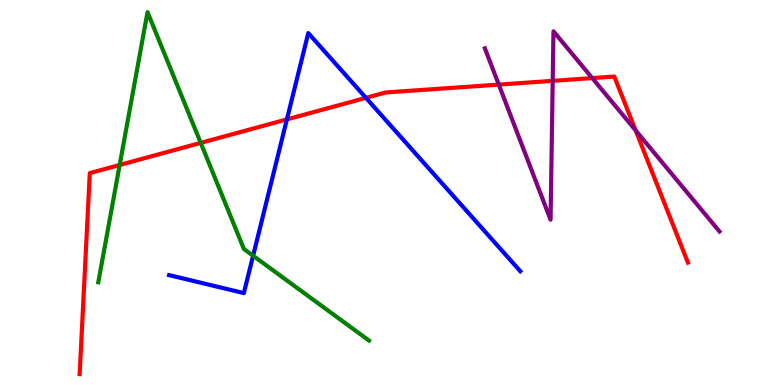[{'lines': ['blue', 'red'], 'intersections': [{'x': 3.7, 'y': 6.9}, {'x': 4.72, 'y': 7.46}]}, {'lines': ['green', 'red'], 'intersections': [{'x': 1.54, 'y': 5.72}, {'x': 2.59, 'y': 6.29}]}, {'lines': ['purple', 'red'], 'intersections': [{'x': 6.44, 'y': 7.8}, {'x': 7.13, 'y': 7.9}, {'x': 7.64, 'y': 7.97}, {'x': 8.2, 'y': 6.61}]}, {'lines': ['blue', 'green'], 'intersections': [{'x': 3.27, 'y': 3.36}]}, {'lines': ['blue', 'purple'], 'intersections': []}, {'lines': ['green', 'purple'], 'intersections': []}]